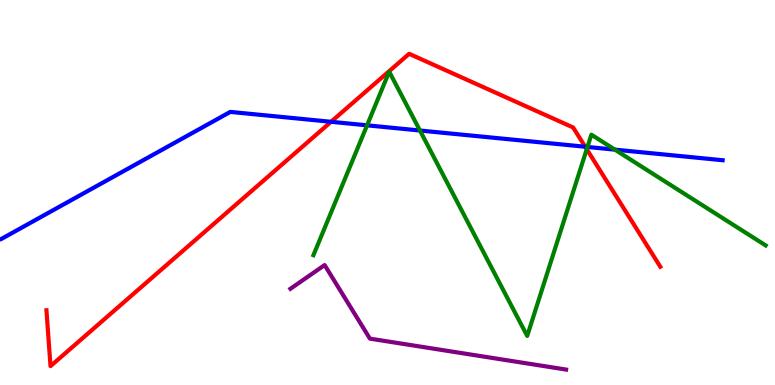[{'lines': ['blue', 'red'], 'intersections': [{'x': 4.27, 'y': 6.84}, {'x': 7.55, 'y': 6.19}]}, {'lines': ['green', 'red'], 'intersections': [{'x': 7.57, 'y': 6.12}]}, {'lines': ['purple', 'red'], 'intersections': []}, {'lines': ['blue', 'green'], 'intersections': [{'x': 4.74, 'y': 6.74}, {'x': 5.42, 'y': 6.61}, {'x': 7.58, 'y': 6.18}, {'x': 7.93, 'y': 6.11}]}, {'lines': ['blue', 'purple'], 'intersections': []}, {'lines': ['green', 'purple'], 'intersections': []}]